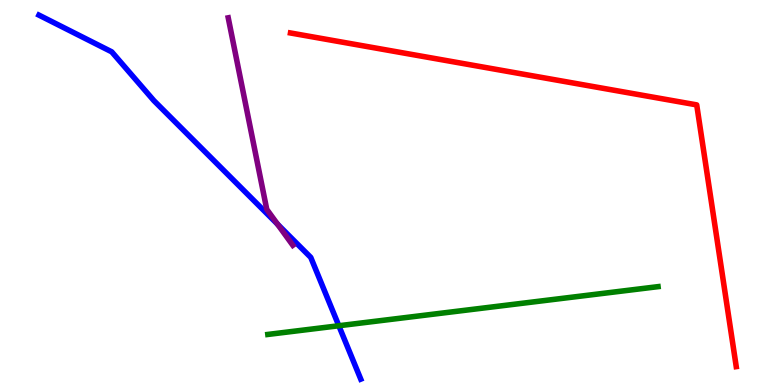[{'lines': ['blue', 'red'], 'intersections': []}, {'lines': ['green', 'red'], 'intersections': []}, {'lines': ['purple', 'red'], 'intersections': []}, {'lines': ['blue', 'green'], 'intersections': [{'x': 4.37, 'y': 1.54}]}, {'lines': ['blue', 'purple'], 'intersections': [{'x': 3.58, 'y': 4.18}]}, {'lines': ['green', 'purple'], 'intersections': []}]